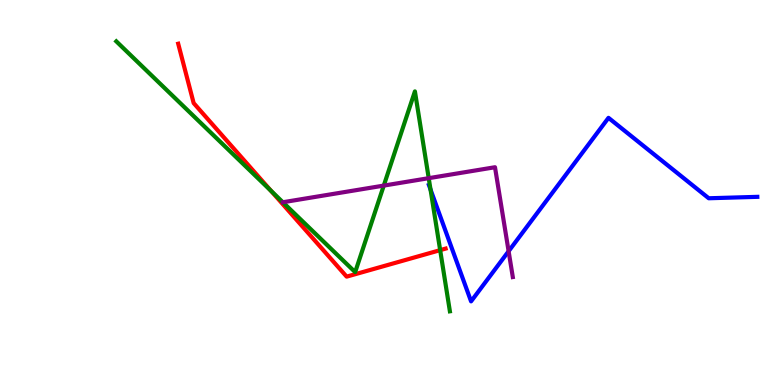[{'lines': ['blue', 'red'], 'intersections': []}, {'lines': ['green', 'red'], 'intersections': [{'x': 3.5, 'y': 5.04}, {'x': 5.68, 'y': 3.5}]}, {'lines': ['purple', 'red'], 'intersections': []}, {'lines': ['blue', 'green'], 'intersections': [{'x': 5.56, 'y': 5.08}]}, {'lines': ['blue', 'purple'], 'intersections': [{'x': 6.56, 'y': 3.47}]}, {'lines': ['green', 'purple'], 'intersections': [{'x': 4.95, 'y': 5.18}, {'x': 5.53, 'y': 5.37}]}]